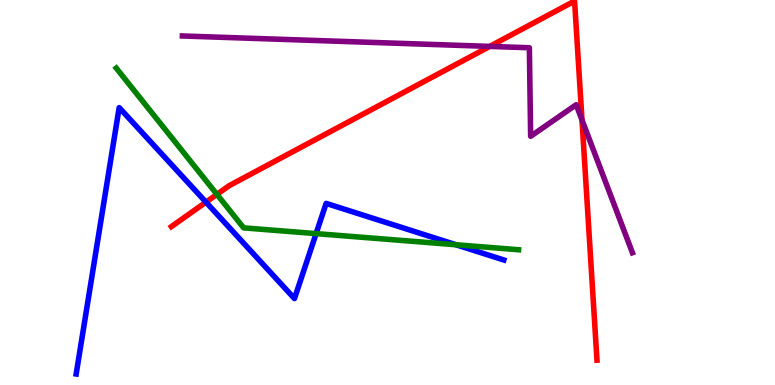[{'lines': ['blue', 'red'], 'intersections': [{'x': 2.66, 'y': 4.75}]}, {'lines': ['green', 'red'], 'intersections': [{'x': 2.8, 'y': 4.95}]}, {'lines': ['purple', 'red'], 'intersections': [{'x': 6.32, 'y': 8.79}, {'x': 7.51, 'y': 6.88}]}, {'lines': ['blue', 'green'], 'intersections': [{'x': 4.08, 'y': 3.93}, {'x': 5.88, 'y': 3.64}]}, {'lines': ['blue', 'purple'], 'intersections': []}, {'lines': ['green', 'purple'], 'intersections': []}]